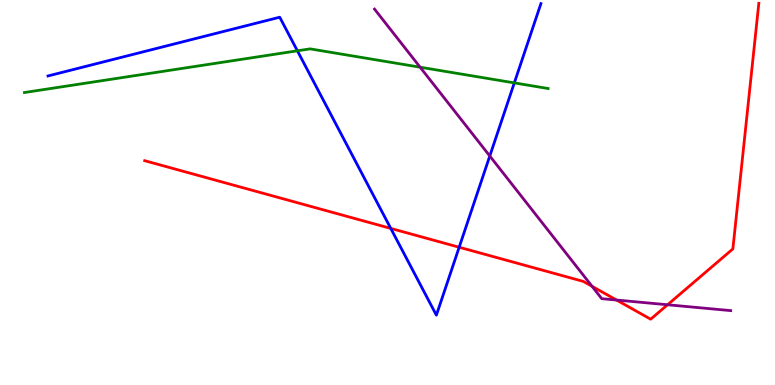[{'lines': ['blue', 'red'], 'intersections': [{'x': 5.04, 'y': 4.07}, {'x': 5.92, 'y': 3.58}]}, {'lines': ['green', 'red'], 'intersections': []}, {'lines': ['purple', 'red'], 'intersections': [{'x': 7.64, 'y': 2.56}, {'x': 7.96, 'y': 2.21}, {'x': 8.61, 'y': 2.08}]}, {'lines': ['blue', 'green'], 'intersections': [{'x': 3.84, 'y': 8.68}, {'x': 6.64, 'y': 7.85}]}, {'lines': ['blue', 'purple'], 'intersections': [{'x': 6.32, 'y': 5.95}]}, {'lines': ['green', 'purple'], 'intersections': [{'x': 5.42, 'y': 8.25}]}]